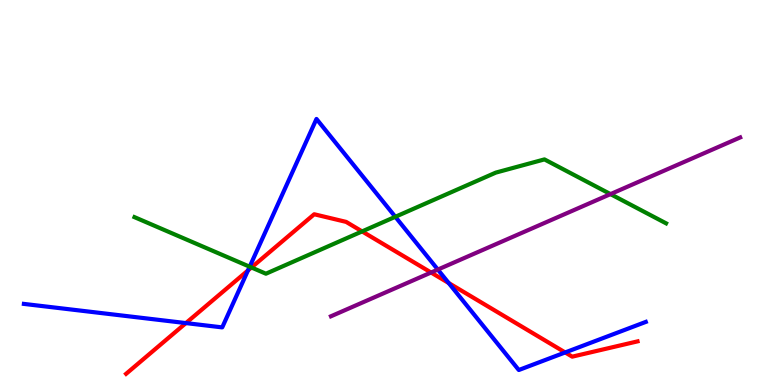[{'lines': ['blue', 'red'], 'intersections': [{'x': 2.4, 'y': 1.61}, {'x': 3.2, 'y': 2.98}, {'x': 5.79, 'y': 2.65}, {'x': 7.29, 'y': 0.846}]}, {'lines': ['green', 'red'], 'intersections': [{'x': 3.24, 'y': 3.05}, {'x': 4.67, 'y': 3.99}]}, {'lines': ['purple', 'red'], 'intersections': [{'x': 5.56, 'y': 2.92}]}, {'lines': ['blue', 'green'], 'intersections': [{'x': 3.22, 'y': 3.07}, {'x': 5.1, 'y': 4.37}]}, {'lines': ['blue', 'purple'], 'intersections': [{'x': 5.65, 'y': 3.0}]}, {'lines': ['green', 'purple'], 'intersections': [{'x': 7.88, 'y': 4.96}]}]